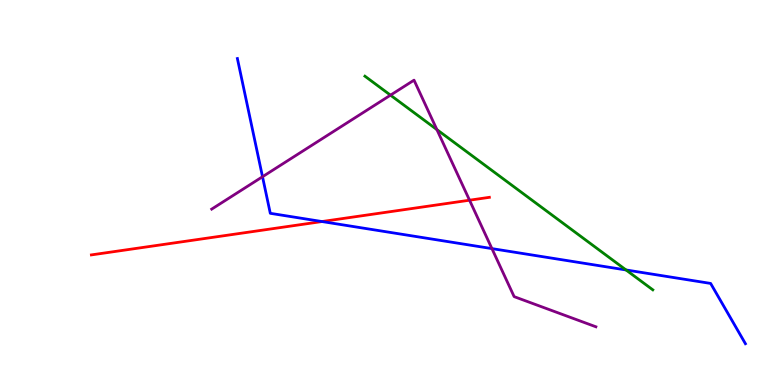[{'lines': ['blue', 'red'], 'intersections': [{'x': 4.15, 'y': 4.25}]}, {'lines': ['green', 'red'], 'intersections': []}, {'lines': ['purple', 'red'], 'intersections': [{'x': 6.06, 'y': 4.8}]}, {'lines': ['blue', 'green'], 'intersections': [{'x': 8.08, 'y': 2.99}]}, {'lines': ['blue', 'purple'], 'intersections': [{'x': 3.39, 'y': 5.41}, {'x': 6.35, 'y': 3.54}]}, {'lines': ['green', 'purple'], 'intersections': [{'x': 5.04, 'y': 7.53}, {'x': 5.64, 'y': 6.63}]}]